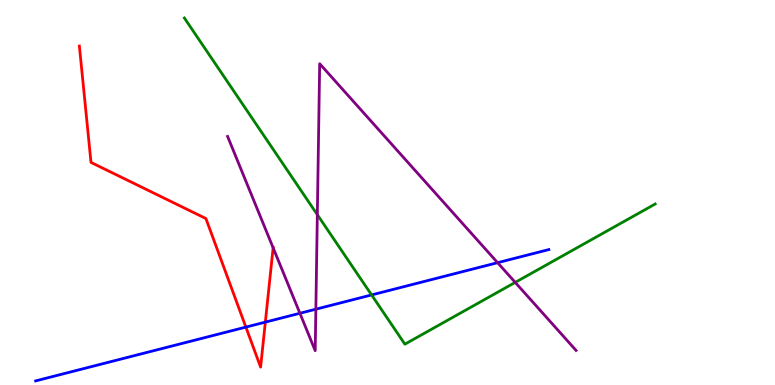[{'lines': ['blue', 'red'], 'intersections': [{'x': 3.17, 'y': 1.5}, {'x': 3.42, 'y': 1.63}]}, {'lines': ['green', 'red'], 'intersections': []}, {'lines': ['purple', 'red'], 'intersections': [{'x': 3.52, 'y': 3.56}]}, {'lines': ['blue', 'green'], 'intersections': [{'x': 4.79, 'y': 2.34}]}, {'lines': ['blue', 'purple'], 'intersections': [{'x': 3.87, 'y': 1.86}, {'x': 4.08, 'y': 1.97}, {'x': 6.42, 'y': 3.18}]}, {'lines': ['green', 'purple'], 'intersections': [{'x': 4.09, 'y': 4.42}, {'x': 6.65, 'y': 2.67}]}]